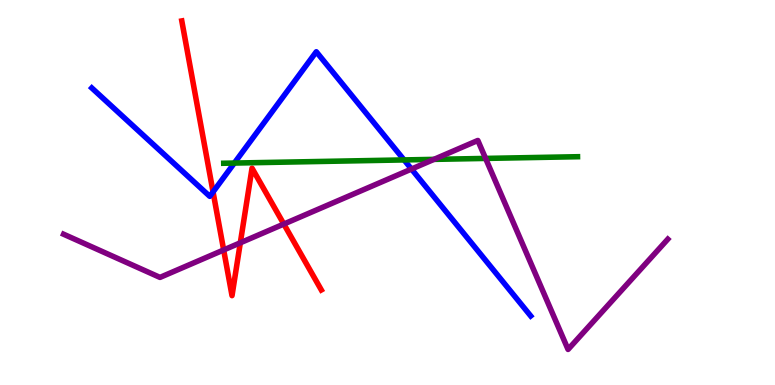[{'lines': ['blue', 'red'], 'intersections': [{'x': 2.75, 'y': 5.01}]}, {'lines': ['green', 'red'], 'intersections': []}, {'lines': ['purple', 'red'], 'intersections': [{'x': 2.89, 'y': 3.51}, {'x': 3.1, 'y': 3.69}, {'x': 3.66, 'y': 4.18}]}, {'lines': ['blue', 'green'], 'intersections': [{'x': 3.02, 'y': 5.76}, {'x': 5.21, 'y': 5.85}]}, {'lines': ['blue', 'purple'], 'intersections': [{'x': 5.31, 'y': 5.61}]}, {'lines': ['green', 'purple'], 'intersections': [{'x': 5.6, 'y': 5.86}, {'x': 6.27, 'y': 5.89}]}]